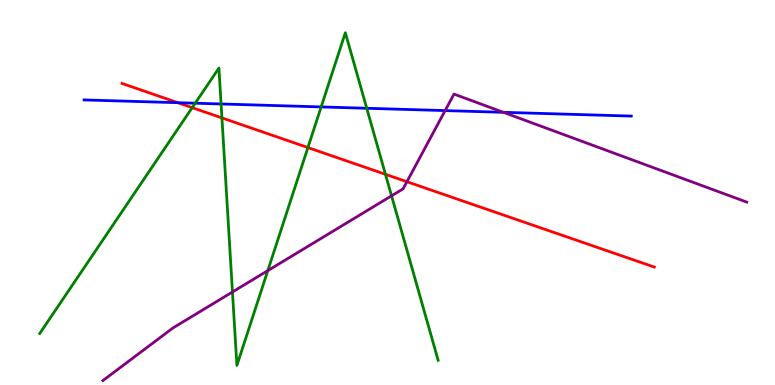[{'lines': ['blue', 'red'], 'intersections': [{'x': 2.29, 'y': 7.33}]}, {'lines': ['green', 'red'], 'intersections': [{'x': 2.48, 'y': 7.2}, {'x': 2.86, 'y': 6.94}, {'x': 3.97, 'y': 6.17}, {'x': 4.97, 'y': 5.47}]}, {'lines': ['purple', 'red'], 'intersections': [{'x': 5.25, 'y': 5.28}]}, {'lines': ['blue', 'green'], 'intersections': [{'x': 2.52, 'y': 7.32}, {'x': 2.85, 'y': 7.3}, {'x': 4.14, 'y': 7.22}, {'x': 4.73, 'y': 7.19}]}, {'lines': ['blue', 'purple'], 'intersections': [{'x': 5.74, 'y': 7.13}, {'x': 6.5, 'y': 7.08}]}, {'lines': ['green', 'purple'], 'intersections': [{'x': 3.0, 'y': 2.42}, {'x': 3.46, 'y': 2.97}, {'x': 5.05, 'y': 4.91}]}]